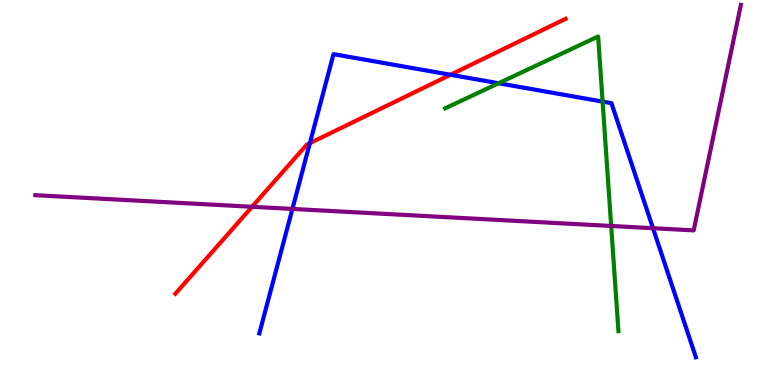[{'lines': ['blue', 'red'], 'intersections': [{'x': 4.0, 'y': 6.28}, {'x': 5.81, 'y': 8.06}]}, {'lines': ['green', 'red'], 'intersections': []}, {'lines': ['purple', 'red'], 'intersections': [{'x': 3.25, 'y': 4.63}]}, {'lines': ['blue', 'green'], 'intersections': [{'x': 6.43, 'y': 7.84}, {'x': 7.78, 'y': 7.36}]}, {'lines': ['blue', 'purple'], 'intersections': [{'x': 3.77, 'y': 4.57}, {'x': 8.43, 'y': 4.07}]}, {'lines': ['green', 'purple'], 'intersections': [{'x': 7.89, 'y': 4.13}]}]